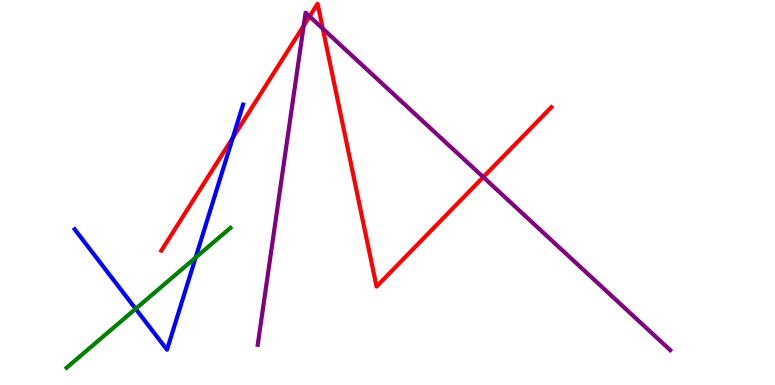[{'lines': ['blue', 'red'], 'intersections': [{'x': 3.0, 'y': 6.42}]}, {'lines': ['green', 'red'], 'intersections': []}, {'lines': ['purple', 'red'], 'intersections': [{'x': 3.92, 'y': 9.33}, {'x': 3.99, 'y': 9.57}, {'x': 4.16, 'y': 9.26}, {'x': 6.24, 'y': 5.4}]}, {'lines': ['blue', 'green'], 'intersections': [{'x': 1.75, 'y': 1.98}, {'x': 2.52, 'y': 3.31}]}, {'lines': ['blue', 'purple'], 'intersections': []}, {'lines': ['green', 'purple'], 'intersections': []}]